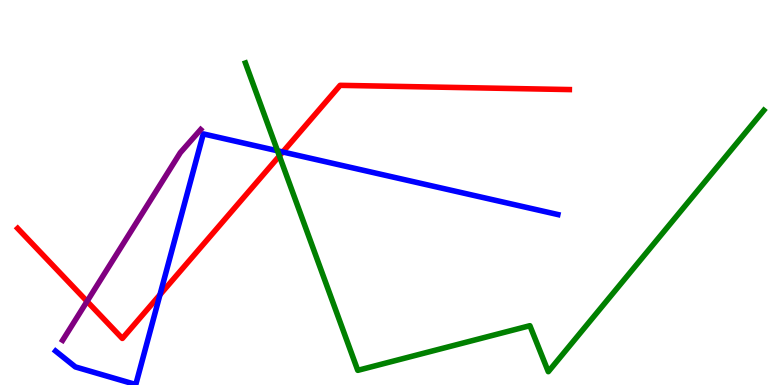[{'lines': ['blue', 'red'], 'intersections': [{'x': 2.06, 'y': 2.35}, {'x': 3.65, 'y': 6.05}]}, {'lines': ['green', 'red'], 'intersections': [{'x': 3.61, 'y': 5.95}]}, {'lines': ['purple', 'red'], 'intersections': [{'x': 1.12, 'y': 2.17}]}, {'lines': ['blue', 'green'], 'intersections': [{'x': 3.58, 'y': 6.08}]}, {'lines': ['blue', 'purple'], 'intersections': []}, {'lines': ['green', 'purple'], 'intersections': []}]